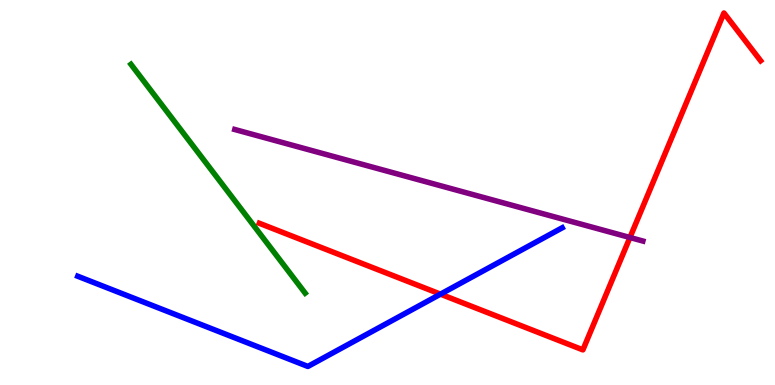[{'lines': ['blue', 'red'], 'intersections': [{'x': 5.68, 'y': 2.36}]}, {'lines': ['green', 'red'], 'intersections': []}, {'lines': ['purple', 'red'], 'intersections': [{'x': 8.13, 'y': 3.83}]}, {'lines': ['blue', 'green'], 'intersections': []}, {'lines': ['blue', 'purple'], 'intersections': []}, {'lines': ['green', 'purple'], 'intersections': []}]